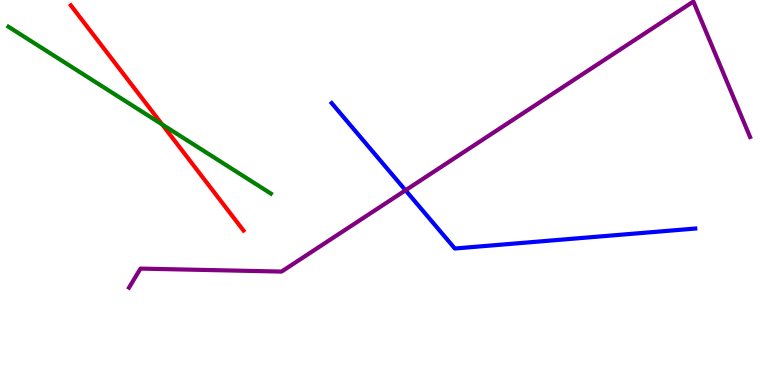[{'lines': ['blue', 'red'], 'intersections': []}, {'lines': ['green', 'red'], 'intersections': [{'x': 2.09, 'y': 6.77}]}, {'lines': ['purple', 'red'], 'intersections': []}, {'lines': ['blue', 'green'], 'intersections': []}, {'lines': ['blue', 'purple'], 'intersections': [{'x': 5.23, 'y': 5.06}]}, {'lines': ['green', 'purple'], 'intersections': []}]